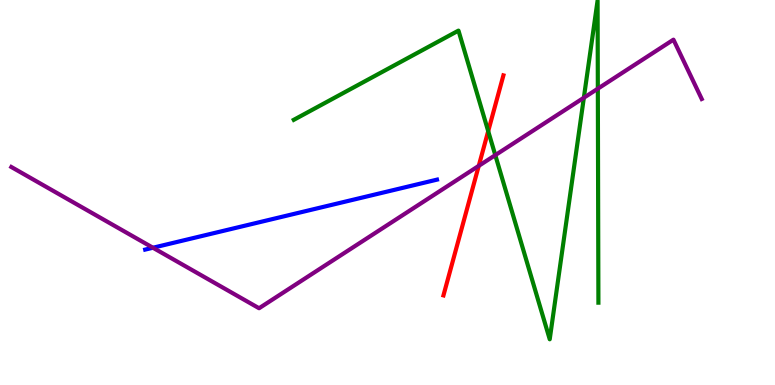[{'lines': ['blue', 'red'], 'intersections': []}, {'lines': ['green', 'red'], 'intersections': [{'x': 6.3, 'y': 6.59}]}, {'lines': ['purple', 'red'], 'intersections': [{'x': 6.18, 'y': 5.69}]}, {'lines': ['blue', 'green'], 'intersections': []}, {'lines': ['blue', 'purple'], 'intersections': [{'x': 1.97, 'y': 3.57}]}, {'lines': ['green', 'purple'], 'intersections': [{'x': 6.39, 'y': 5.97}, {'x': 7.53, 'y': 7.46}, {'x': 7.71, 'y': 7.7}]}]